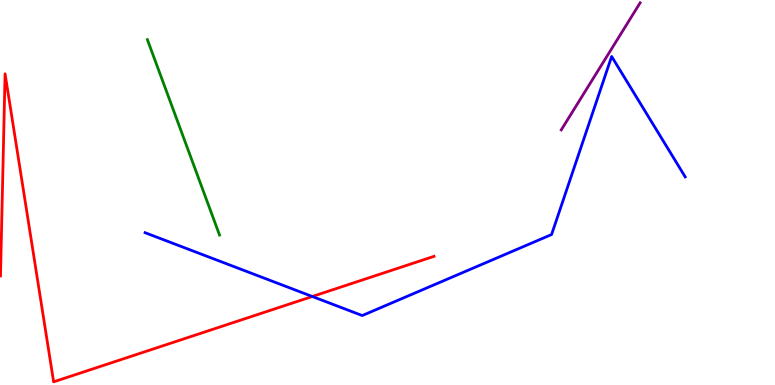[{'lines': ['blue', 'red'], 'intersections': [{'x': 4.03, 'y': 2.3}]}, {'lines': ['green', 'red'], 'intersections': []}, {'lines': ['purple', 'red'], 'intersections': []}, {'lines': ['blue', 'green'], 'intersections': []}, {'lines': ['blue', 'purple'], 'intersections': []}, {'lines': ['green', 'purple'], 'intersections': []}]